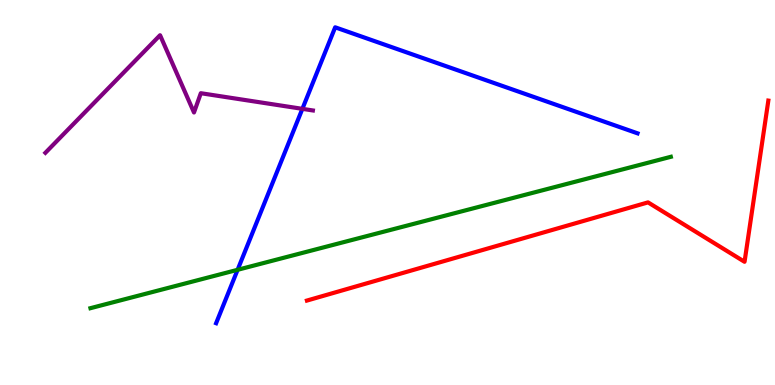[{'lines': ['blue', 'red'], 'intersections': []}, {'lines': ['green', 'red'], 'intersections': []}, {'lines': ['purple', 'red'], 'intersections': []}, {'lines': ['blue', 'green'], 'intersections': [{'x': 3.07, 'y': 2.99}]}, {'lines': ['blue', 'purple'], 'intersections': [{'x': 3.9, 'y': 7.17}]}, {'lines': ['green', 'purple'], 'intersections': []}]